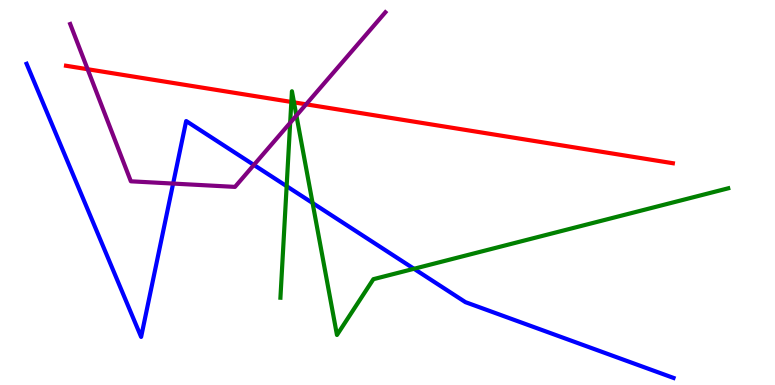[{'lines': ['blue', 'red'], 'intersections': []}, {'lines': ['green', 'red'], 'intersections': [{'x': 3.76, 'y': 7.35}, {'x': 3.79, 'y': 7.34}]}, {'lines': ['purple', 'red'], 'intersections': [{'x': 1.13, 'y': 8.2}, {'x': 3.95, 'y': 7.29}]}, {'lines': ['blue', 'green'], 'intersections': [{'x': 3.7, 'y': 5.16}, {'x': 4.03, 'y': 4.73}, {'x': 5.34, 'y': 3.02}]}, {'lines': ['blue', 'purple'], 'intersections': [{'x': 2.23, 'y': 5.23}, {'x': 3.28, 'y': 5.72}]}, {'lines': ['green', 'purple'], 'intersections': [{'x': 3.74, 'y': 6.81}, {'x': 3.82, 'y': 7.0}]}]